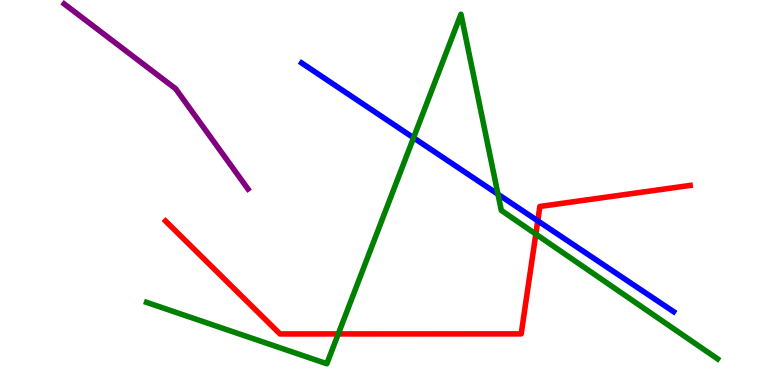[{'lines': ['blue', 'red'], 'intersections': [{'x': 6.94, 'y': 4.26}]}, {'lines': ['green', 'red'], 'intersections': [{'x': 4.36, 'y': 1.33}, {'x': 6.91, 'y': 3.92}]}, {'lines': ['purple', 'red'], 'intersections': []}, {'lines': ['blue', 'green'], 'intersections': [{'x': 5.34, 'y': 6.42}, {'x': 6.43, 'y': 4.95}]}, {'lines': ['blue', 'purple'], 'intersections': []}, {'lines': ['green', 'purple'], 'intersections': []}]